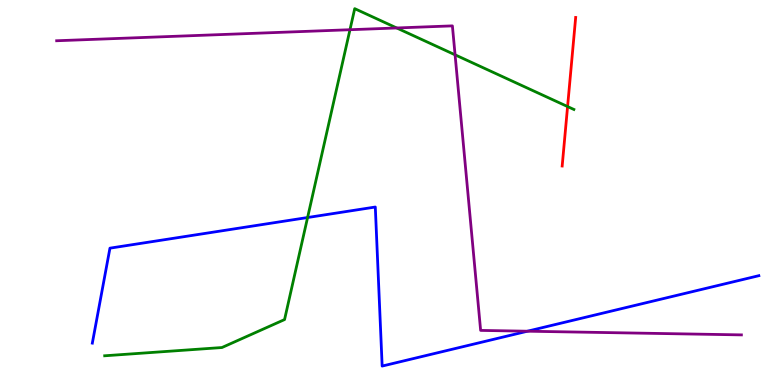[{'lines': ['blue', 'red'], 'intersections': []}, {'lines': ['green', 'red'], 'intersections': [{'x': 7.32, 'y': 7.23}]}, {'lines': ['purple', 'red'], 'intersections': []}, {'lines': ['blue', 'green'], 'intersections': [{'x': 3.97, 'y': 4.35}]}, {'lines': ['blue', 'purple'], 'intersections': [{'x': 6.81, 'y': 1.4}]}, {'lines': ['green', 'purple'], 'intersections': [{'x': 4.52, 'y': 9.23}, {'x': 5.12, 'y': 9.27}, {'x': 5.87, 'y': 8.58}]}]